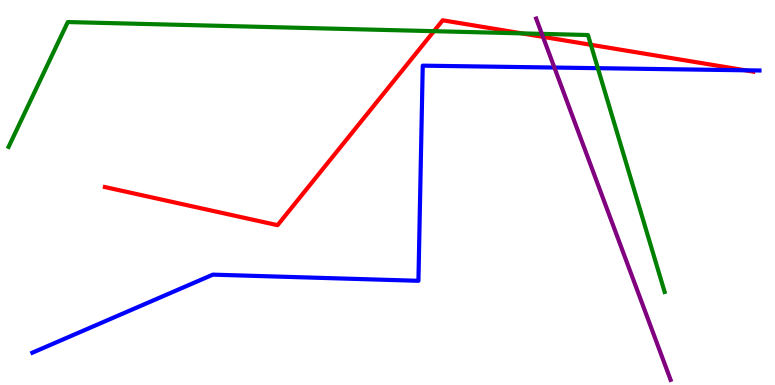[{'lines': ['blue', 'red'], 'intersections': [{'x': 9.62, 'y': 8.17}]}, {'lines': ['green', 'red'], 'intersections': [{'x': 5.6, 'y': 9.19}, {'x': 6.73, 'y': 9.13}, {'x': 7.62, 'y': 8.84}]}, {'lines': ['purple', 'red'], 'intersections': [{'x': 7.01, 'y': 9.04}]}, {'lines': ['blue', 'green'], 'intersections': [{'x': 7.71, 'y': 8.23}]}, {'lines': ['blue', 'purple'], 'intersections': [{'x': 7.15, 'y': 8.25}]}, {'lines': ['green', 'purple'], 'intersections': [{'x': 6.99, 'y': 9.12}]}]